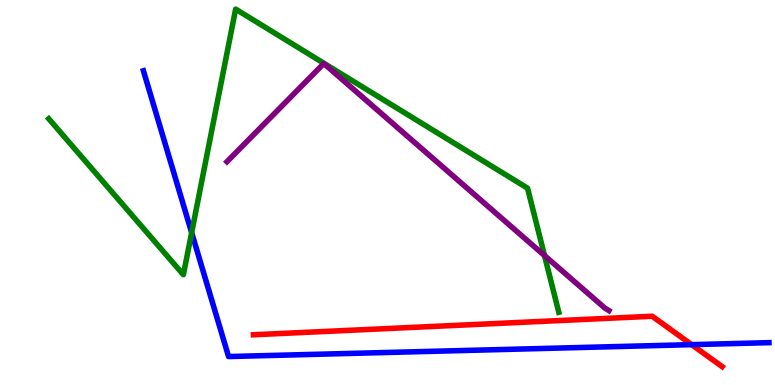[{'lines': ['blue', 'red'], 'intersections': [{'x': 8.92, 'y': 1.05}]}, {'lines': ['green', 'red'], 'intersections': []}, {'lines': ['purple', 'red'], 'intersections': []}, {'lines': ['blue', 'green'], 'intersections': [{'x': 2.47, 'y': 3.96}]}, {'lines': ['blue', 'purple'], 'intersections': []}, {'lines': ['green', 'purple'], 'intersections': [{'x': 7.03, 'y': 3.36}]}]